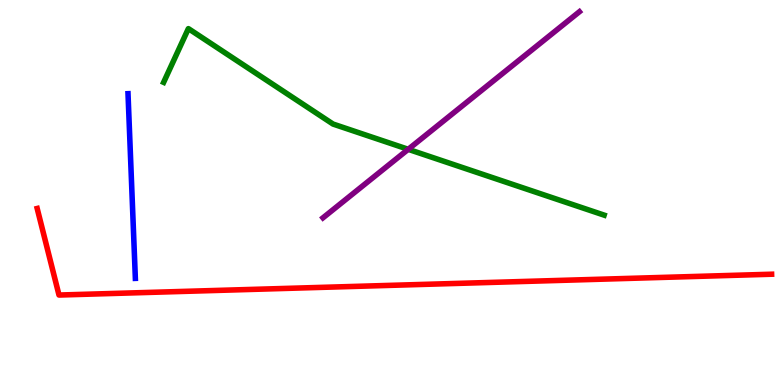[{'lines': ['blue', 'red'], 'intersections': []}, {'lines': ['green', 'red'], 'intersections': []}, {'lines': ['purple', 'red'], 'intersections': []}, {'lines': ['blue', 'green'], 'intersections': []}, {'lines': ['blue', 'purple'], 'intersections': []}, {'lines': ['green', 'purple'], 'intersections': [{'x': 5.27, 'y': 6.12}]}]